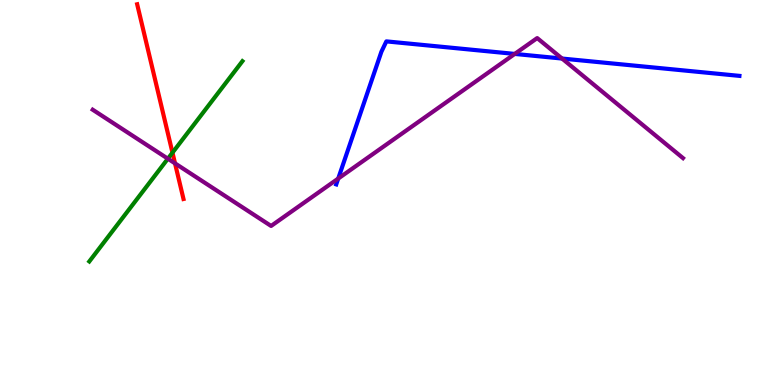[{'lines': ['blue', 'red'], 'intersections': []}, {'lines': ['green', 'red'], 'intersections': [{'x': 2.23, 'y': 6.03}]}, {'lines': ['purple', 'red'], 'intersections': [{'x': 2.26, 'y': 5.76}]}, {'lines': ['blue', 'green'], 'intersections': []}, {'lines': ['blue', 'purple'], 'intersections': [{'x': 4.36, 'y': 5.36}, {'x': 6.64, 'y': 8.6}, {'x': 7.25, 'y': 8.48}]}, {'lines': ['green', 'purple'], 'intersections': [{'x': 2.17, 'y': 5.88}]}]